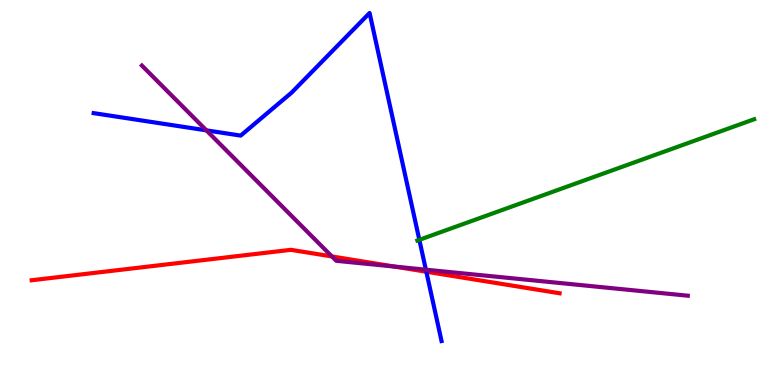[{'lines': ['blue', 'red'], 'intersections': [{'x': 5.5, 'y': 2.94}]}, {'lines': ['green', 'red'], 'intersections': []}, {'lines': ['purple', 'red'], 'intersections': [{'x': 4.28, 'y': 3.34}, {'x': 5.09, 'y': 3.08}]}, {'lines': ['blue', 'green'], 'intersections': [{'x': 5.41, 'y': 3.77}]}, {'lines': ['blue', 'purple'], 'intersections': [{'x': 2.66, 'y': 6.61}, {'x': 5.5, 'y': 2.99}]}, {'lines': ['green', 'purple'], 'intersections': []}]